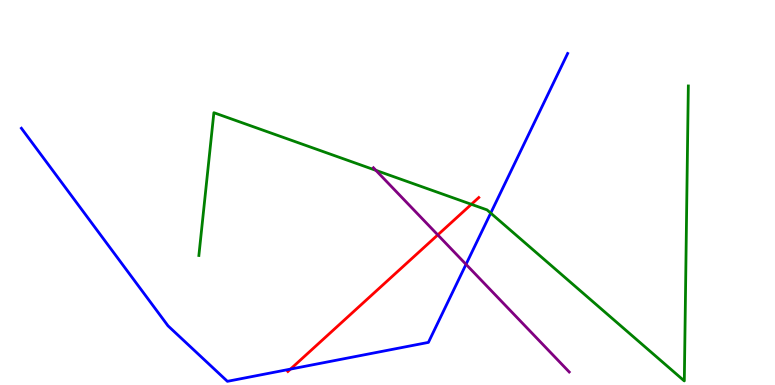[{'lines': ['blue', 'red'], 'intersections': [{'x': 3.75, 'y': 0.413}]}, {'lines': ['green', 'red'], 'intersections': [{'x': 6.08, 'y': 4.69}]}, {'lines': ['purple', 'red'], 'intersections': [{'x': 5.65, 'y': 3.9}]}, {'lines': ['blue', 'green'], 'intersections': [{'x': 6.33, 'y': 4.47}]}, {'lines': ['blue', 'purple'], 'intersections': [{'x': 6.01, 'y': 3.13}]}, {'lines': ['green', 'purple'], 'intersections': [{'x': 4.85, 'y': 5.58}]}]